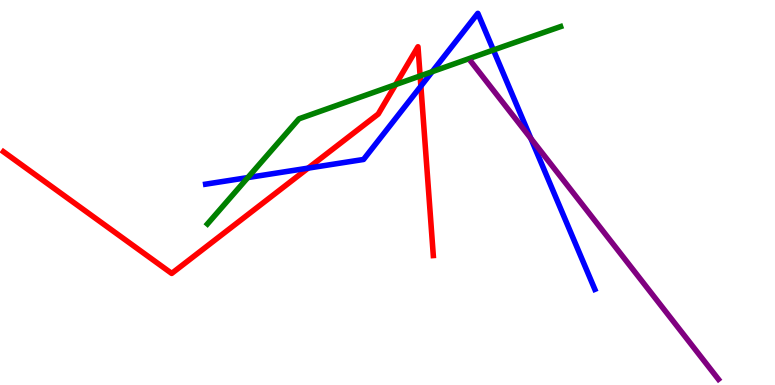[{'lines': ['blue', 'red'], 'intersections': [{'x': 3.98, 'y': 5.63}, {'x': 5.43, 'y': 7.76}]}, {'lines': ['green', 'red'], 'intersections': [{'x': 5.1, 'y': 7.8}, {'x': 5.42, 'y': 8.03}]}, {'lines': ['purple', 'red'], 'intersections': []}, {'lines': ['blue', 'green'], 'intersections': [{'x': 3.2, 'y': 5.39}, {'x': 5.58, 'y': 8.14}, {'x': 6.37, 'y': 8.7}]}, {'lines': ['blue', 'purple'], 'intersections': [{'x': 6.85, 'y': 6.4}]}, {'lines': ['green', 'purple'], 'intersections': []}]